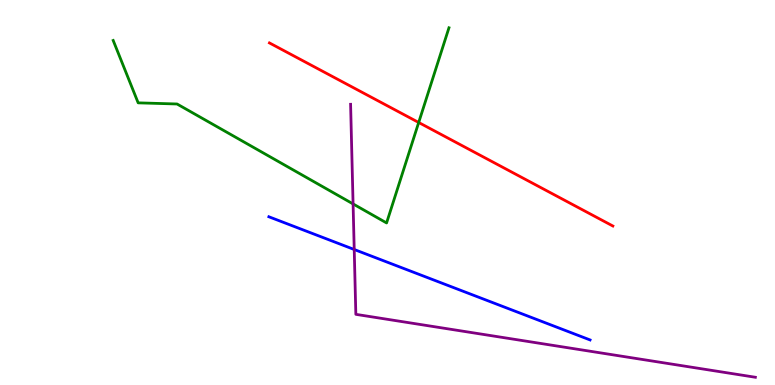[{'lines': ['blue', 'red'], 'intersections': []}, {'lines': ['green', 'red'], 'intersections': [{'x': 5.4, 'y': 6.82}]}, {'lines': ['purple', 'red'], 'intersections': []}, {'lines': ['blue', 'green'], 'intersections': []}, {'lines': ['blue', 'purple'], 'intersections': [{'x': 4.57, 'y': 3.52}]}, {'lines': ['green', 'purple'], 'intersections': [{'x': 4.56, 'y': 4.7}]}]